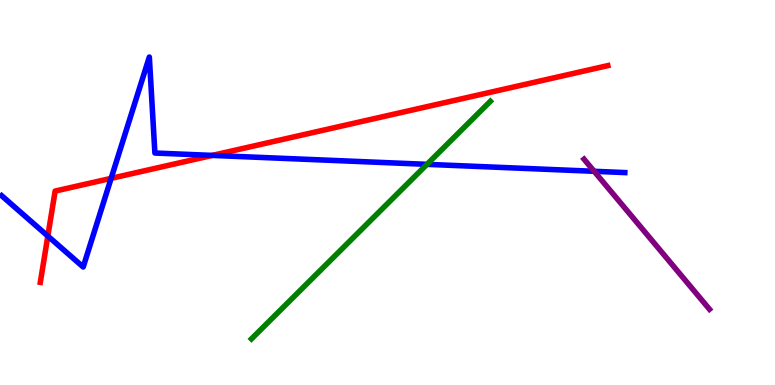[{'lines': ['blue', 'red'], 'intersections': [{'x': 0.617, 'y': 3.87}, {'x': 1.43, 'y': 5.37}, {'x': 2.74, 'y': 5.96}]}, {'lines': ['green', 'red'], 'intersections': []}, {'lines': ['purple', 'red'], 'intersections': []}, {'lines': ['blue', 'green'], 'intersections': [{'x': 5.51, 'y': 5.73}]}, {'lines': ['blue', 'purple'], 'intersections': [{'x': 7.67, 'y': 5.55}]}, {'lines': ['green', 'purple'], 'intersections': []}]